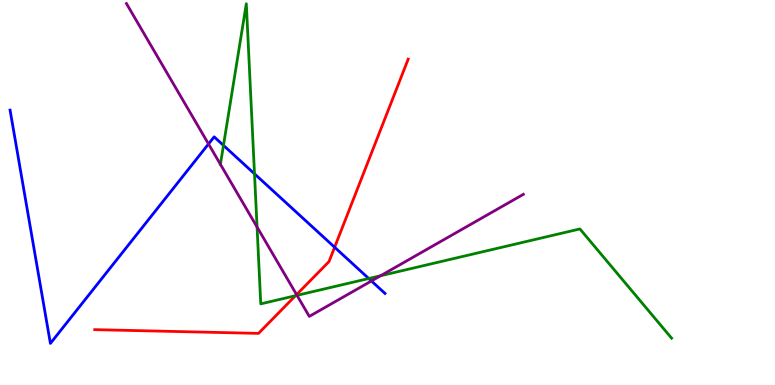[{'lines': ['blue', 'red'], 'intersections': [{'x': 4.32, 'y': 3.58}]}, {'lines': ['green', 'red'], 'intersections': [{'x': 3.81, 'y': 2.32}]}, {'lines': ['purple', 'red'], 'intersections': [{'x': 3.83, 'y': 2.35}]}, {'lines': ['blue', 'green'], 'intersections': [{'x': 2.88, 'y': 6.22}, {'x': 3.28, 'y': 5.48}, {'x': 4.76, 'y': 2.77}]}, {'lines': ['blue', 'purple'], 'intersections': [{'x': 2.69, 'y': 6.26}, {'x': 4.79, 'y': 2.7}]}, {'lines': ['green', 'purple'], 'intersections': [{'x': 2.84, 'y': 5.73}, {'x': 3.32, 'y': 4.1}, {'x': 3.83, 'y': 2.33}, {'x': 4.91, 'y': 2.84}]}]